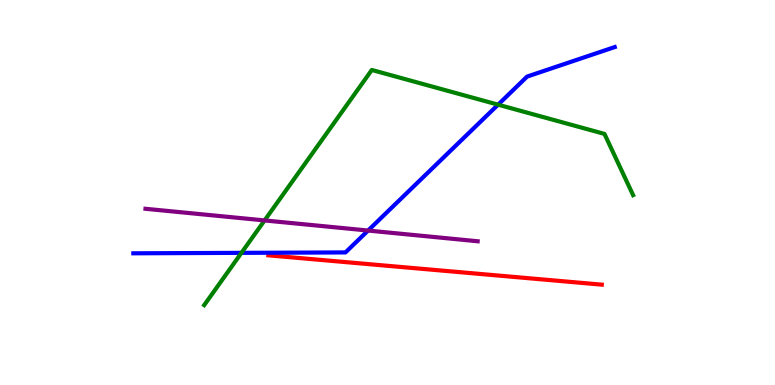[{'lines': ['blue', 'red'], 'intersections': []}, {'lines': ['green', 'red'], 'intersections': []}, {'lines': ['purple', 'red'], 'intersections': []}, {'lines': ['blue', 'green'], 'intersections': [{'x': 3.12, 'y': 3.43}, {'x': 6.43, 'y': 7.28}]}, {'lines': ['blue', 'purple'], 'intersections': [{'x': 4.75, 'y': 4.01}]}, {'lines': ['green', 'purple'], 'intersections': [{'x': 3.41, 'y': 4.27}]}]